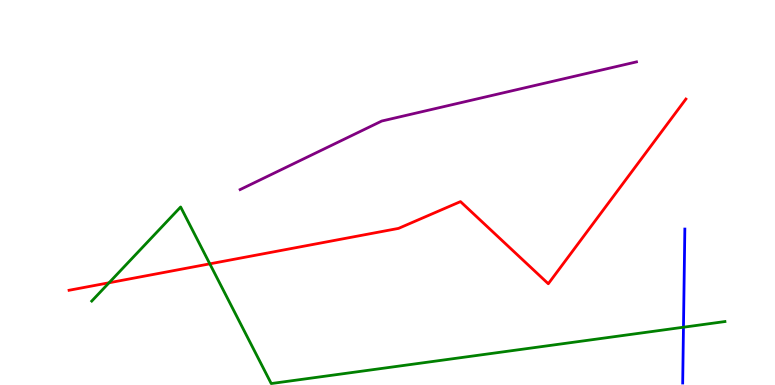[{'lines': ['blue', 'red'], 'intersections': []}, {'lines': ['green', 'red'], 'intersections': [{'x': 1.41, 'y': 2.66}, {'x': 2.71, 'y': 3.15}]}, {'lines': ['purple', 'red'], 'intersections': []}, {'lines': ['blue', 'green'], 'intersections': [{'x': 8.82, 'y': 1.5}]}, {'lines': ['blue', 'purple'], 'intersections': []}, {'lines': ['green', 'purple'], 'intersections': []}]